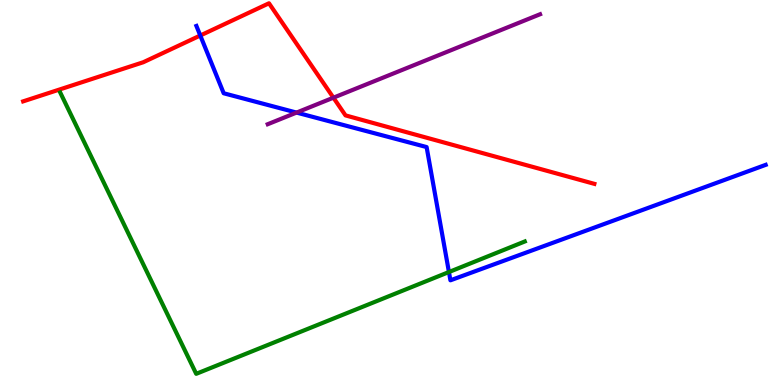[{'lines': ['blue', 'red'], 'intersections': [{'x': 2.58, 'y': 9.08}]}, {'lines': ['green', 'red'], 'intersections': []}, {'lines': ['purple', 'red'], 'intersections': [{'x': 4.3, 'y': 7.46}]}, {'lines': ['blue', 'green'], 'intersections': [{'x': 5.79, 'y': 2.93}]}, {'lines': ['blue', 'purple'], 'intersections': [{'x': 3.83, 'y': 7.08}]}, {'lines': ['green', 'purple'], 'intersections': []}]